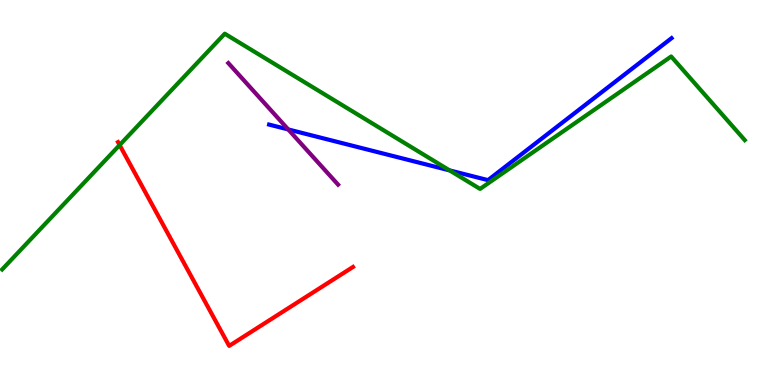[{'lines': ['blue', 'red'], 'intersections': []}, {'lines': ['green', 'red'], 'intersections': [{'x': 1.54, 'y': 6.23}]}, {'lines': ['purple', 'red'], 'intersections': []}, {'lines': ['blue', 'green'], 'intersections': [{'x': 5.8, 'y': 5.57}]}, {'lines': ['blue', 'purple'], 'intersections': [{'x': 3.72, 'y': 6.64}]}, {'lines': ['green', 'purple'], 'intersections': []}]